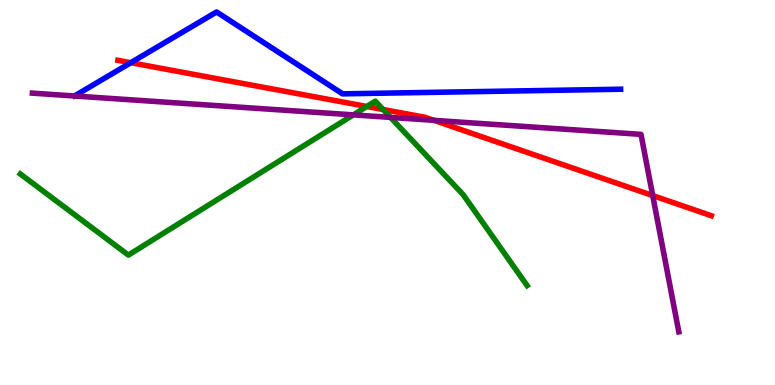[{'lines': ['blue', 'red'], 'intersections': [{'x': 1.69, 'y': 8.37}]}, {'lines': ['green', 'red'], 'intersections': [{'x': 4.73, 'y': 7.23}, {'x': 4.94, 'y': 7.16}]}, {'lines': ['purple', 'red'], 'intersections': [{'x': 5.6, 'y': 6.87}, {'x': 8.42, 'y': 4.92}]}, {'lines': ['blue', 'green'], 'intersections': []}, {'lines': ['blue', 'purple'], 'intersections': []}, {'lines': ['green', 'purple'], 'intersections': [{'x': 4.56, 'y': 7.02}, {'x': 5.04, 'y': 6.95}]}]